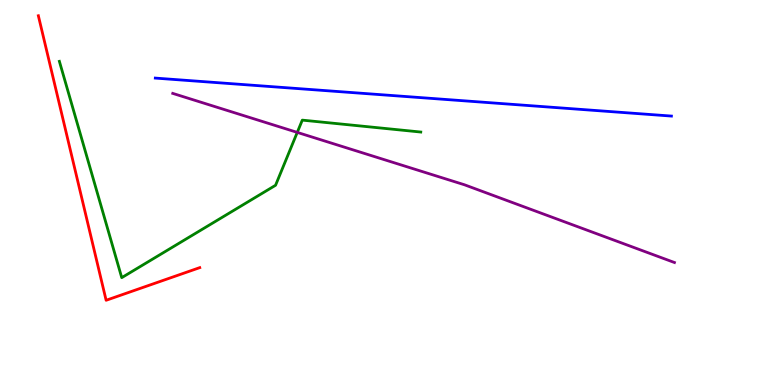[{'lines': ['blue', 'red'], 'intersections': []}, {'lines': ['green', 'red'], 'intersections': []}, {'lines': ['purple', 'red'], 'intersections': []}, {'lines': ['blue', 'green'], 'intersections': []}, {'lines': ['blue', 'purple'], 'intersections': []}, {'lines': ['green', 'purple'], 'intersections': [{'x': 3.84, 'y': 6.56}]}]